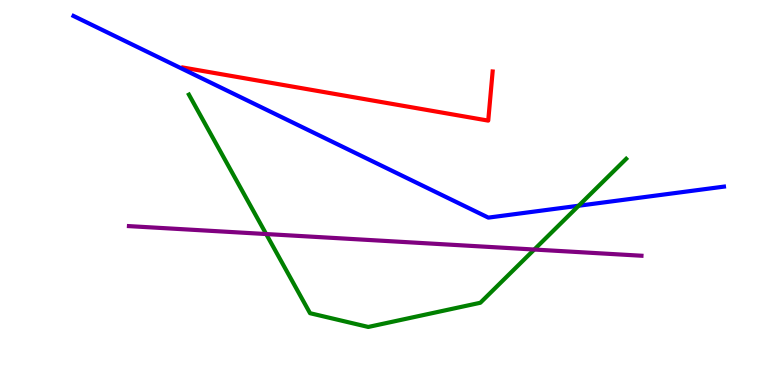[{'lines': ['blue', 'red'], 'intersections': []}, {'lines': ['green', 'red'], 'intersections': []}, {'lines': ['purple', 'red'], 'intersections': []}, {'lines': ['blue', 'green'], 'intersections': [{'x': 7.47, 'y': 4.66}]}, {'lines': ['blue', 'purple'], 'intersections': []}, {'lines': ['green', 'purple'], 'intersections': [{'x': 3.43, 'y': 3.92}, {'x': 6.89, 'y': 3.52}]}]